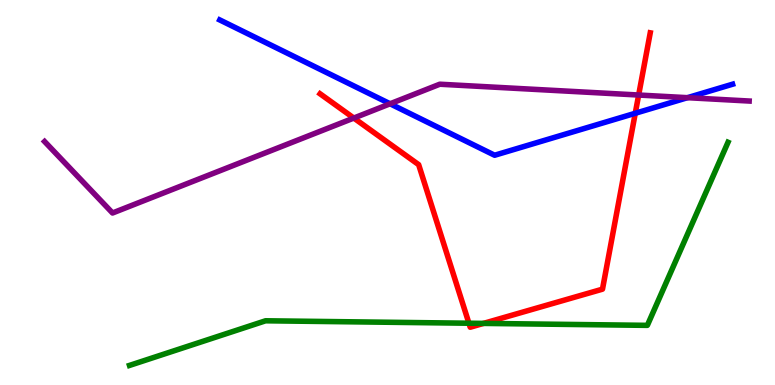[{'lines': ['blue', 'red'], 'intersections': [{'x': 8.2, 'y': 7.06}]}, {'lines': ['green', 'red'], 'intersections': [{'x': 6.05, 'y': 1.6}, {'x': 6.24, 'y': 1.6}]}, {'lines': ['purple', 'red'], 'intersections': [{'x': 4.57, 'y': 6.93}, {'x': 8.24, 'y': 7.53}]}, {'lines': ['blue', 'green'], 'intersections': []}, {'lines': ['blue', 'purple'], 'intersections': [{'x': 5.03, 'y': 7.3}, {'x': 8.87, 'y': 7.46}]}, {'lines': ['green', 'purple'], 'intersections': []}]